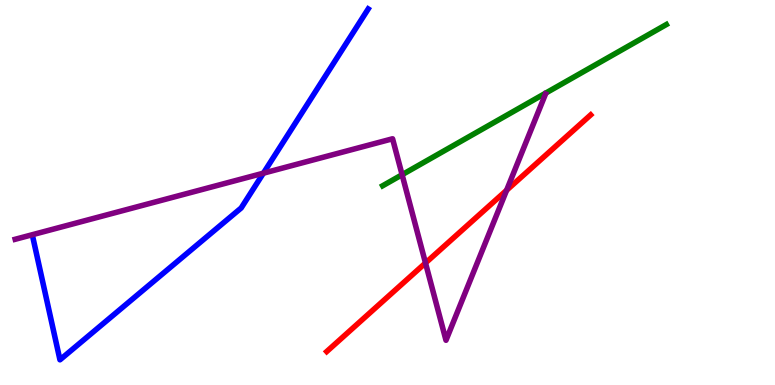[{'lines': ['blue', 'red'], 'intersections': []}, {'lines': ['green', 'red'], 'intersections': []}, {'lines': ['purple', 'red'], 'intersections': [{'x': 5.49, 'y': 3.17}, {'x': 6.54, 'y': 5.06}]}, {'lines': ['blue', 'green'], 'intersections': []}, {'lines': ['blue', 'purple'], 'intersections': [{'x': 3.4, 'y': 5.5}]}, {'lines': ['green', 'purple'], 'intersections': [{'x': 5.19, 'y': 5.46}]}]